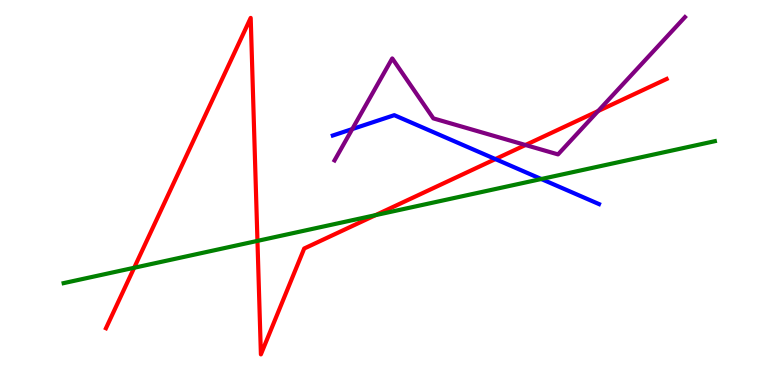[{'lines': ['blue', 'red'], 'intersections': [{'x': 6.39, 'y': 5.87}]}, {'lines': ['green', 'red'], 'intersections': [{'x': 1.73, 'y': 3.05}, {'x': 3.32, 'y': 3.74}, {'x': 4.85, 'y': 4.41}]}, {'lines': ['purple', 'red'], 'intersections': [{'x': 6.78, 'y': 6.23}, {'x': 7.72, 'y': 7.12}]}, {'lines': ['blue', 'green'], 'intersections': [{'x': 6.98, 'y': 5.35}]}, {'lines': ['blue', 'purple'], 'intersections': [{'x': 4.55, 'y': 6.65}]}, {'lines': ['green', 'purple'], 'intersections': []}]